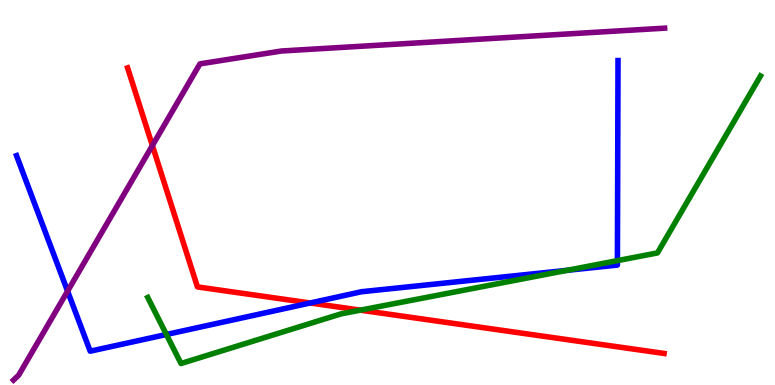[{'lines': ['blue', 'red'], 'intersections': [{'x': 4.0, 'y': 2.13}]}, {'lines': ['green', 'red'], 'intersections': [{'x': 4.65, 'y': 1.94}]}, {'lines': ['purple', 'red'], 'intersections': [{'x': 1.97, 'y': 6.22}]}, {'lines': ['blue', 'green'], 'intersections': [{'x': 2.15, 'y': 1.31}, {'x': 7.32, 'y': 2.98}, {'x': 7.97, 'y': 3.23}]}, {'lines': ['blue', 'purple'], 'intersections': [{'x': 0.872, 'y': 2.44}]}, {'lines': ['green', 'purple'], 'intersections': []}]